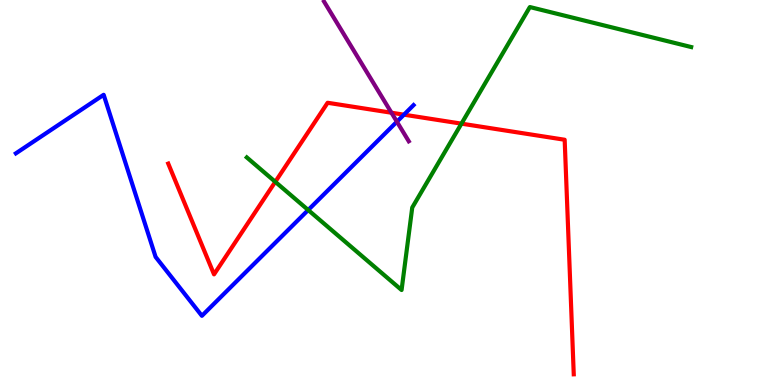[{'lines': ['blue', 'red'], 'intersections': [{'x': 5.21, 'y': 7.02}]}, {'lines': ['green', 'red'], 'intersections': [{'x': 3.55, 'y': 5.28}, {'x': 5.95, 'y': 6.79}]}, {'lines': ['purple', 'red'], 'intersections': [{'x': 5.05, 'y': 7.07}]}, {'lines': ['blue', 'green'], 'intersections': [{'x': 3.98, 'y': 4.55}]}, {'lines': ['blue', 'purple'], 'intersections': [{'x': 5.12, 'y': 6.84}]}, {'lines': ['green', 'purple'], 'intersections': []}]